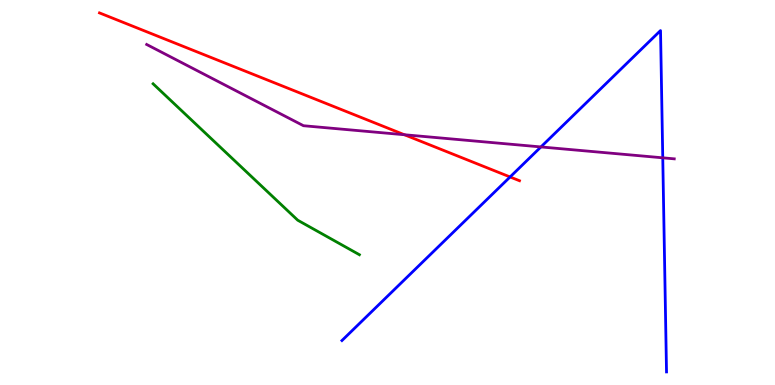[{'lines': ['blue', 'red'], 'intersections': [{'x': 6.58, 'y': 5.4}]}, {'lines': ['green', 'red'], 'intersections': []}, {'lines': ['purple', 'red'], 'intersections': [{'x': 5.22, 'y': 6.5}]}, {'lines': ['blue', 'green'], 'intersections': []}, {'lines': ['blue', 'purple'], 'intersections': [{'x': 6.98, 'y': 6.18}, {'x': 8.55, 'y': 5.9}]}, {'lines': ['green', 'purple'], 'intersections': []}]